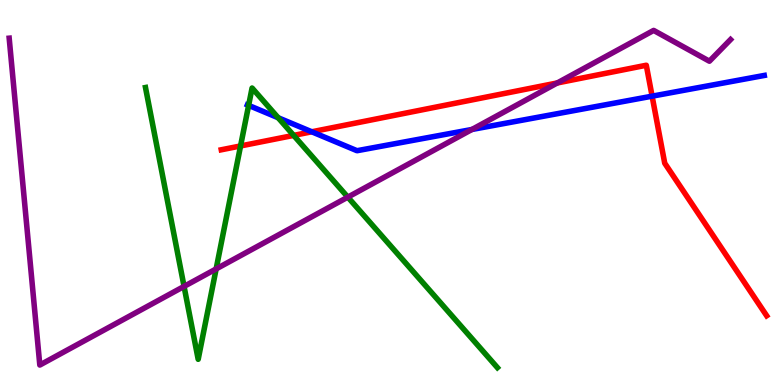[{'lines': ['blue', 'red'], 'intersections': [{'x': 4.02, 'y': 6.58}, {'x': 8.41, 'y': 7.5}]}, {'lines': ['green', 'red'], 'intersections': [{'x': 3.1, 'y': 6.21}, {'x': 3.79, 'y': 6.48}]}, {'lines': ['purple', 'red'], 'intersections': [{'x': 7.19, 'y': 7.85}]}, {'lines': ['blue', 'green'], 'intersections': [{'x': 3.21, 'y': 7.26}, {'x': 3.59, 'y': 6.94}]}, {'lines': ['blue', 'purple'], 'intersections': [{'x': 6.09, 'y': 6.64}]}, {'lines': ['green', 'purple'], 'intersections': [{'x': 2.37, 'y': 2.56}, {'x': 2.79, 'y': 3.02}, {'x': 4.49, 'y': 4.88}]}]